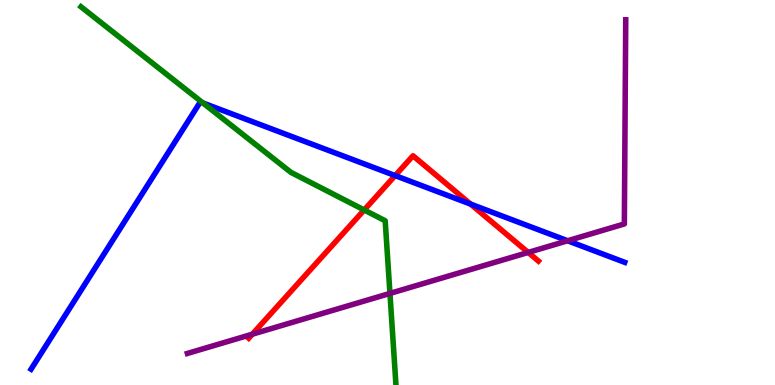[{'lines': ['blue', 'red'], 'intersections': [{'x': 5.1, 'y': 5.44}, {'x': 6.07, 'y': 4.7}]}, {'lines': ['green', 'red'], 'intersections': [{'x': 4.7, 'y': 4.55}]}, {'lines': ['purple', 'red'], 'intersections': [{'x': 3.26, 'y': 1.32}, {'x': 6.82, 'y': 3.44}]}, {'lines': ['blue', 'green'], 'intersections': [{'x': 2.62, 'y': 7.33}]}, {'lines': ['blue', 'purple'], 'intersections': [{'x': 7.32, 'y': 3.75}]}, {'lines': ['green', 'purple'], 'intersections': [{'x': 5.03, 'y': 2.38}]}]